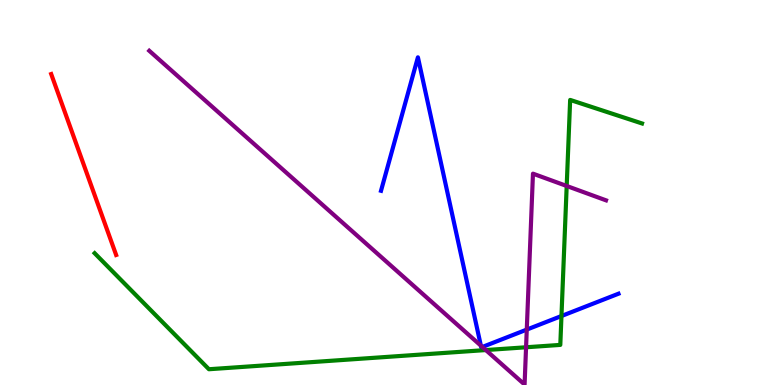[{'lines': ['blue', 'red'], 'intersections': []}, {'lines': ['green', 'red'], 'intersections': []}, {'lines': ['purple', 'red'], 'intersections': []}, {'lines': ['blue', 'green'], 'intersections': [{'x': 7.24, 'y': 1.79}]}, {'lines': ['blue', 'purple'], 'intersections': [{'x': 6.2, 'y': 1.02}, {'x': 6.22, 'y': 0.988}, {'x': 6.8, 'y': 1.44}]}, {'lines': ['green', 'purple'], 'intersections': [{'x': 6.27, 'y': 0.908}, {'x': 6.79, 'y': 0.98}, {'x': 7.31, 'y': 5.17}]}]